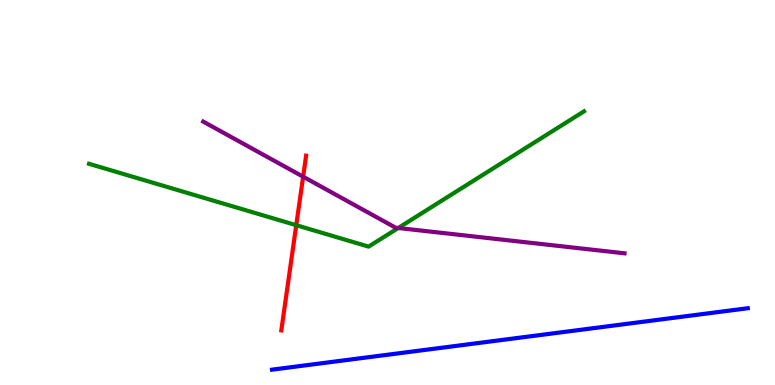[{'lines': ['blue', 'red'], 'intersections': []}, {'lines': ['green', 'red'], 'intersections': [{'x': 3.82, 'y': 4.15}]}, {'lines': ['purple', 'red'], 'intersections': [{'x': 3.91, 'y': 5.41}]}, {'lines': ['blue', 'green'], 'intersections': []}, {'lines': ['blue', 'purple'], 'intersections': []}, {'lines': ['green', 'purple'], 'intersections': [{'x': 5.14, 'y': 4.08}]}]